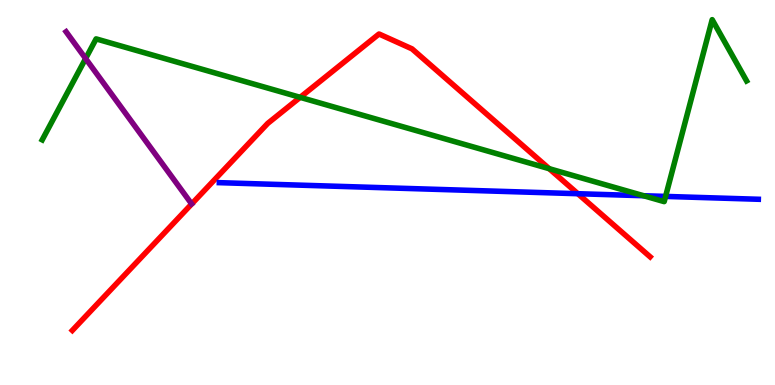[{'lines': ['blue', 'red'], 'intersections': [{'x': 7.46, 'y': 4.97}]}, {'lines': ['green', 'red'], 'intersections': [{'x': 3.87, 'y': 7.47}, {'x': 7.09, 'y': 5.62}]}, {'lines': ['purple', 'red'], 'intersections': []}, {'lines': ['blue', 'green'], 'intersections': [{'x': 8.3, 'y': 4.92}, {'x': 8.59, 'y': 4.9}]}, {'lines': ['blue', 'purple'], 'intersections': []}, {'lines': ['green', 'purple'], 'intersections': [{'x': 1.1, 'y': 8.48}]}]